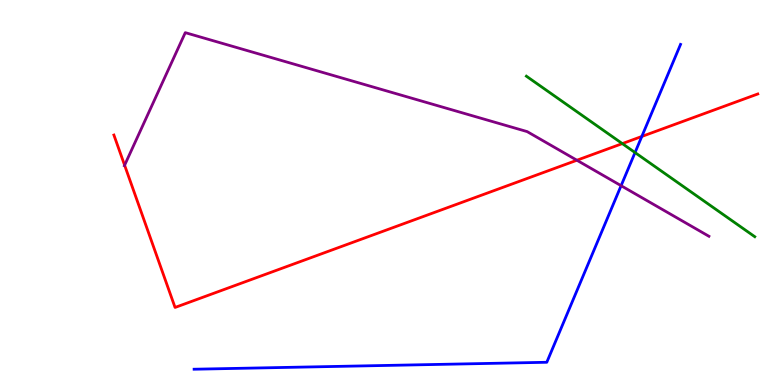[{'lines': ['blue', 'red'], 'intersections': [{'x': 8.28, 'y': 6.46}]}, {'lines': ['green', 'red'], 'intersections': [{'x': 8.03, 'y': 6.27}]}, {'lines': ['purple', 'red'], 'intersections': [{'x': 1.61, 'y': 5.71}, {'x': 7.44, 'y': 5.84}]}, {'lines': ['blue', 'green'], 'intersections': [{'x': 8.19, 'y': 6.04}]}, {'lines': ['blue', 'purple'], 'intersections': [{'x': 8.01, 'y': 5.18}]}, {'lines': ['green', 'purple'], 'intersections': []}]